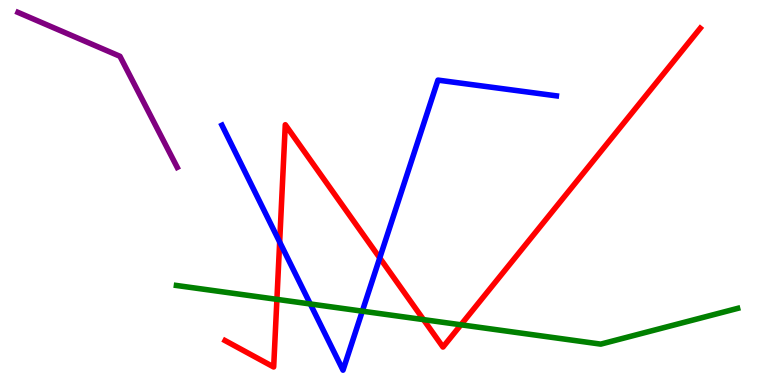[{'lines': ['blue', 'red'], 'intersections': [{'x': 3.61, 'y': 3.71}, {'x': 4.9, 'y': 3.3}]}, {'lines': ['green', 'red'], 'intersections': [{'x': 3.57, 'y': 2.22}, {'x': 5.46, 'y': 1.7}, {'x': 5.95, 'y': 1.56}]}, {'lines': ['purple', 'red'], 'intersections': []}, {'lines': ['blue', 'green'], 'intersections': [{'x': 4.0, 'y': 2.1}, {'x': 4.68, 'y': 1.92}]}, {'lines': ['blue', 'purple'], 'intersections': []}, {'lines': ['green', 'purple'], 'intersections': []}]